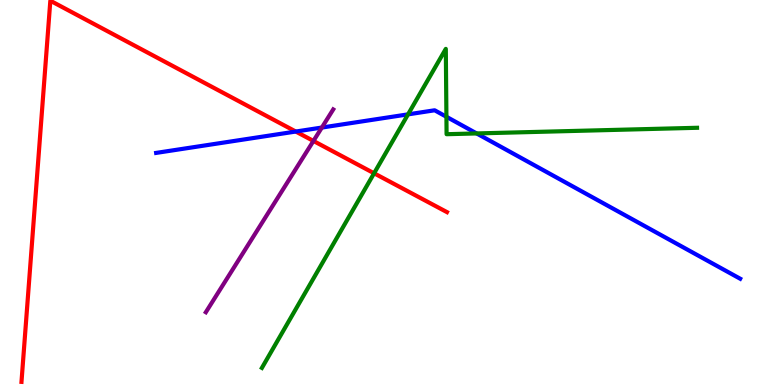[{'lines': ['blue', 'red'], 'intersections': [{'x': 3.82, 'y': 6.58}]}, {'lines': ['green', 'red'], 'intersections': [{'x': 4.83, 'y': 5.5}]}, {'lines': ['purple', 'red'], 'intersections': [{'x': 4.04, 'y': 6.34}]}, {'lines': ['blue', 'green'], 'intersections': [{'x': 5.27, 'y': 7.03}, {'x': 5.76, 'y': 6.97}, {'x': 6.15, 'y': 6.53}]}, {'lines': ['blue', 'purple'], 'intersections': [{'x': 4.15, 'y': 6.69}]}, {'lines': ['green', 'purple'], 'intersections': []}]